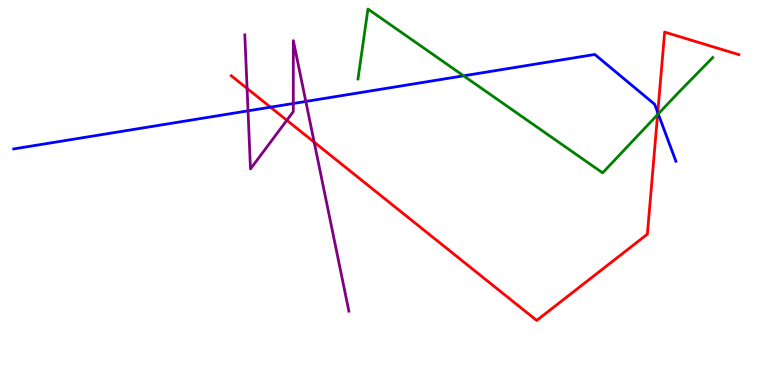[{'lines': ['blue', 'red'], 'intersections': [{'x': 3.49, 'y': 7.22}, {'x': 8.49, 'y': 7.08}]}, {'lines': ['green', 'red'], 'intersections': [{'x': 8.49, 'y': 7.02}]}, {'lines': ['purple', 'red'], 'intersections': [{'x': 3.19, 'y': 7.7}, {'x': 3.7, 'y': 6.88}, {'x': 4.05, 'y': 6.31}]}, {'lines': ['blue', 'green'], 'intersections': [{'x': 5.98, 'y': 8.03}, {'x': 8.49, 'y': 7.04}]}, {'lines': ['blue', 'purple'], 'intersections': [{'x': 3.2, 'y': 7.12}, {'x': 3.78, 'y': 7.31}, {'x': 3.95, 'y': 7.37}]}, {'lines': ['green', 'purple'], 'intersections': []}]